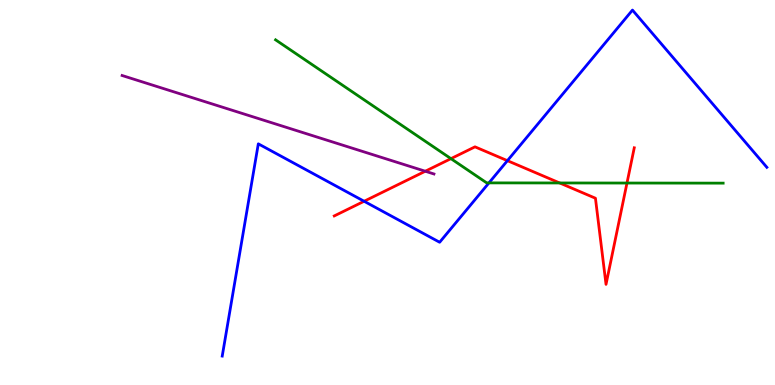[{'lines': ['blue', 'red'], 'intersections': [{'x': 4.7, 'y': 4.77}, {'x': 6.55, 'y': 5.83}]}, {'lines': ['green', 'red'], 'intersections': [{'x': 5.82, 'y': 5.88}, {'x': 7.22, 'y': 5.25}, {'x': 8.09, 'y': 5.25}]}, {'lines': ['purple', 'red'], 'intersections': [{'x': 5.49, 'y': 5.55}]}, {'lines': ['blue', 'green'], 'intersections': [{'x': 6.31, 'y': 5.25}]}, {'lines': ['blue', 'purple'], 'intersections': []}, {'lines': ['green', 'purple'], 'intersections': []}]